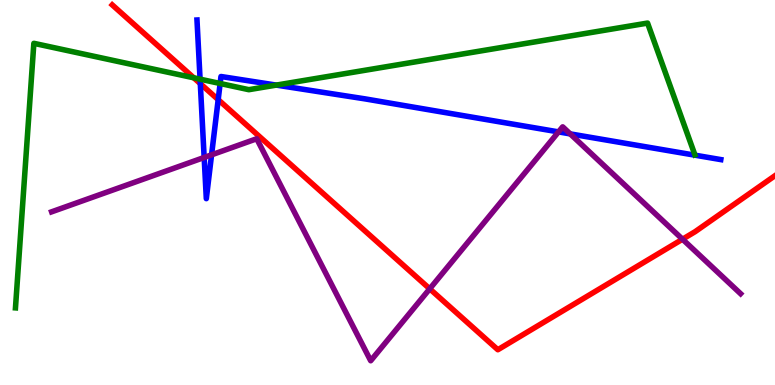[{'lines': ['blue', 'red'], 'intersections': [{'x': 2.58, 'y': 7.83}, {'x': 2.82, 'y': 7.41}]}, {'lines': ['green', 'red'], 'intersections': [{'x': 2.5, 'y': 7.98}]}, {'lines': ['purple', 'red'], 'intersections': [{'x': 5.54, 'y': 2.5}, {'x': 8.81, 'y': 3.79}]}, {'lines': ['blue', 'green'], 'intersections': [{'x': 2.58, 'y': 7.94}, {'x': 2.84, 'y': 7.83}, {'x': 3.57, 'y': 7.79}]}, {'lines': ['blue', 'purple'], 'intersections': [{'x': 2.63, 'y': 5.91}, {'x': 2.73, 'y': 5.98}, {'x': 7.21, 'y': 6.57}, {'x': 7.36, 'y': 6.52}]}, {'lines': ['green', 'purple'], 'intersections': []}]